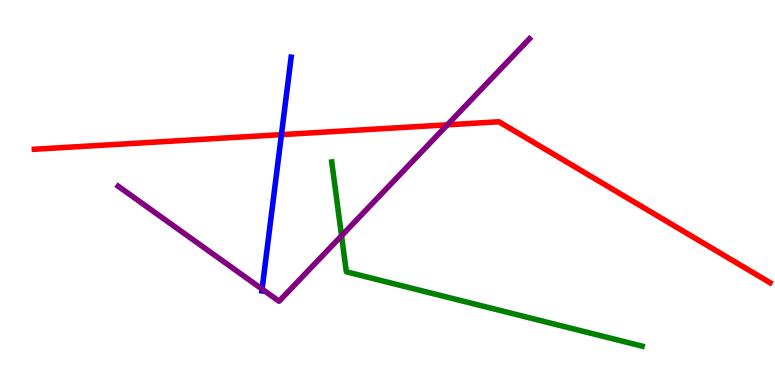[{'lines': ['blue', 'red'], 'intersections': [{'x': 3.63, 'y': 6.5}]}, {'lines': ['green', 'red'], 'intersections': []}, {'lines': ['purple', 'red'], 'intersections': [{'x': 5.77, 'y': 6.76}]}, {'lines': ['blue', 'green'], 'intersections': []}, {'lines': ['blue', 'purple'], 'intersections': [{'x': 3.38, 'y': 2.49}]}, {'lines': ['green', 'purple'], 'intersections': [{'x': 4.41, 'y': 3.88}]}]